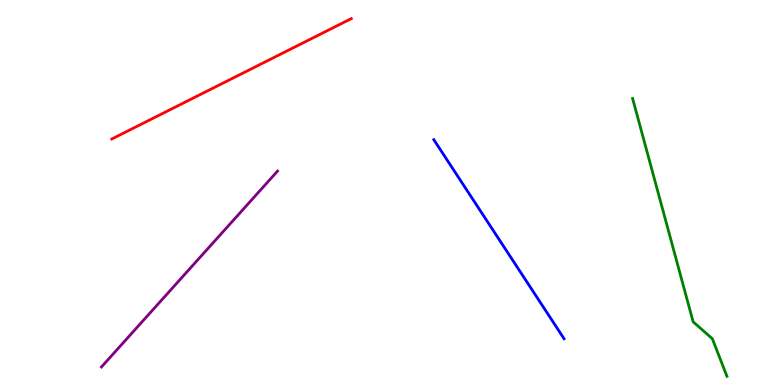[{'lines': ['blue', 'red'], 'intersections': []}, {'lines': ['green', 'red'], 'intersections': []}, {'lines': ['purple', 'red'], 'intersections': []}, {'lines': ['blue', 'green'], 'intersections': []}, {'lines': ['blue', 'purple'], 'intersections': []}, {'lines': ['green', 'purple'], 'intersections': []}]